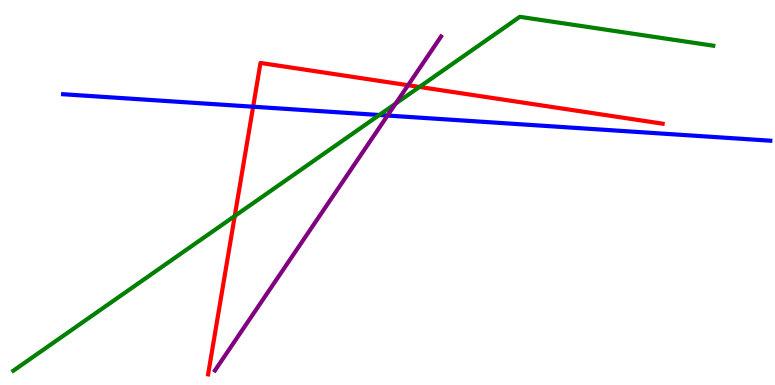[{'lines': ['blue', 'red'], 'intersections': [{'x': 3.27, 'y': 7.23}]}, {'lines': ['green', 'red'], 'intersections': [{'x': 3.03, 'y': 4.39}, {'x': 5.41, 'y': 7.74}]}, {'lines': ['purple', 'red'], 'intersections': [{'x': 5.27, 'y': 7.79}]}, {'lines': ['blue', 'green'], 'intersections': [{'x': 4.89, 'y': 7.01}]}, {'lines': ['blue', 'purple'], 'intersections': [{'x': 5.0, 'y': 7.0}]}, {'lines': ['green', 'purple'], 'intersections': [{'x': 5.1, 'y': 7.31}]}]